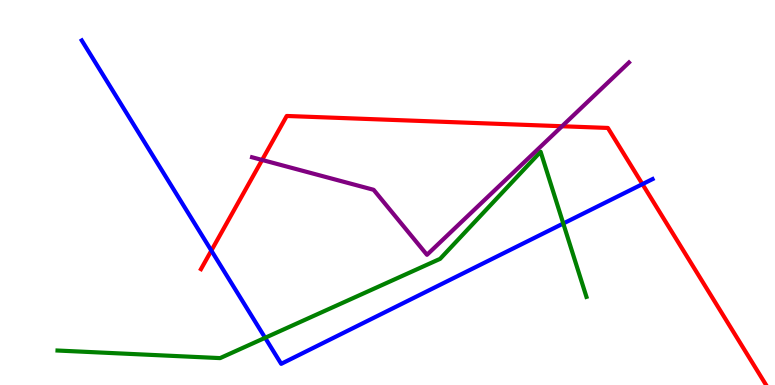[{'lines': ['blue', 'red'], 'intersections': [{'x': 2.73, 'y': 3.49}, {'x': 8.29, 'y': 5.22}]}, {'lines': ['green', 'red'], 'intersections': []}, {'lines': ['purple', 'red'], 'intersections': [{'x': 3.38, 'y': 5.85}, {'x': 7.25, 'y': 6.72}]}, {'lines': ['blue', 'green'], 'intersections': [{'x': 3.42, 'y': 1.23}, {'x': 7.27, 'y': 4.19}]}, {'lines': ['blue', 'purple'], 'intersections': []}, {'lines': ['green', 'purple'], 'intersections': []}]